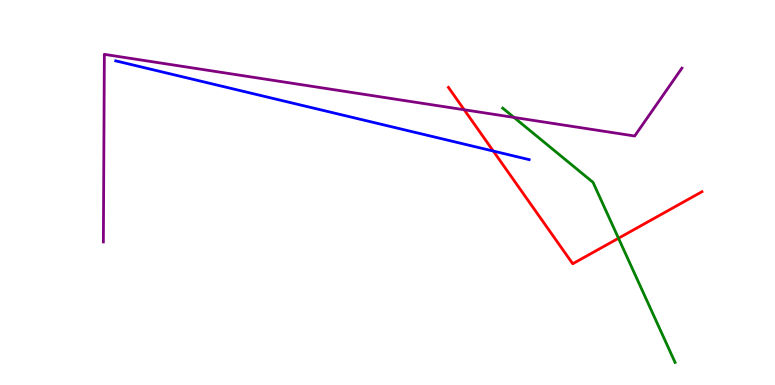[{'lines': ['blue', 'red'], 'intersections': [{'x': 6.37, 'y': 6.08}]}, {'lines': ['green', 'red'], 'intersections': [{'x': 7.98, 'y': 3.81}]}, {'lines': ['purple', 'red'], 'intersections': [{'x': 5.99, 'y': 7.15}]}, {'lines': ['blue', 'green'], 'intersections': []}, {'lines': ['blue', 'purple'], 'intersections': []}, {'lines': ['green', 'purple'], 'intersections': [{'x': 6.63, 'y': 6.95}]}]